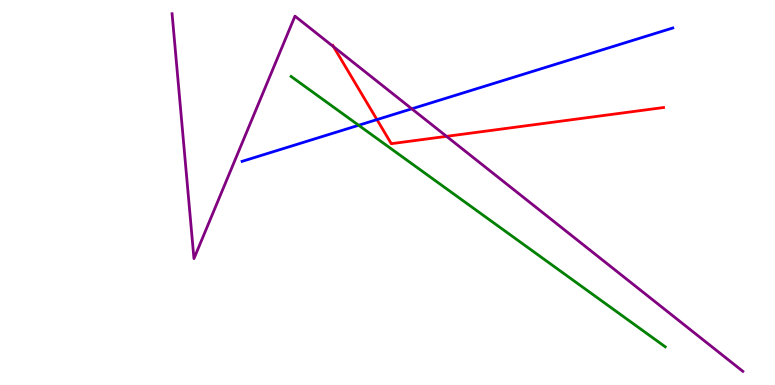[{'lines': ['blue', 'red'], 'intersections': [{'x': 4.86, 'y': 6.89}]}, {'lines': ['green', 'red'], 'intersections': []}, {'lines': ['purple', 'red'], 'intersections': [{'x': 4.3, 'y': 8.78}, {'x': 5.76, 'y': 6.46}]}, {'lines': ['blue', 'green'], 'intersections': [{'x': 4.63, 'y': 6.75}]}, {'lines': ['blue', 'purple'], 'intersections': [{'x': 5.31, 'y': 7.17}]}, {'lines': ['green', 'purple'], 'intersections': []}]